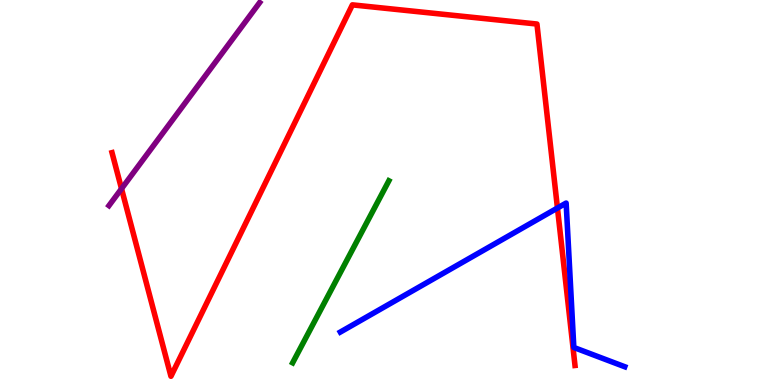[{'lines': ['blue', 'red'], 'intersections': [{'x': 7.19, 'y': 4.6}]}, {'lines': ['green', 'red'], 'intersections': []}, {'lines': ['purple', 'red'], 'intersections': [{'x': 1.57, 'y': 5.1}]}, {'lines': ['blue', 'green'], 'intersections': []}, {'lines': ['blue', 'purple'], 'intersections': []}, {'lines': ['green', 'purple'], 'intersections': []}]